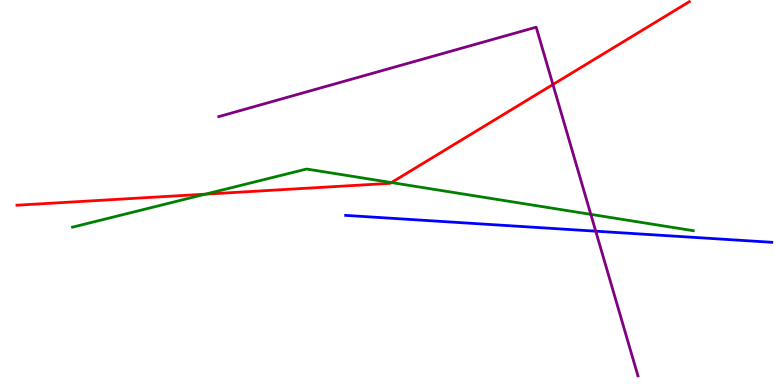[{'lines': ['blue', 'red'], 'intersections': []}, {'lines': ['green', 'red'], 'intersections': [{'x': 2.65, 'y': 4.96}, {'x': 5.05, 'y': 5.26}]}, {'lines': ['purple', 'red'], 'intersections': [{'x': 7.13, 'y': 7.8}]}, {'lines': ['blue', 'green'], 'intersections': []}, {'lines': ['blue', 'purple'], 'intersections': [{'x': 7.69, 'y': 4.0}]}, {'lines': ['green', 'purple'], 'intersections': [{'x': 7.62, 'y': 4.43}]}]